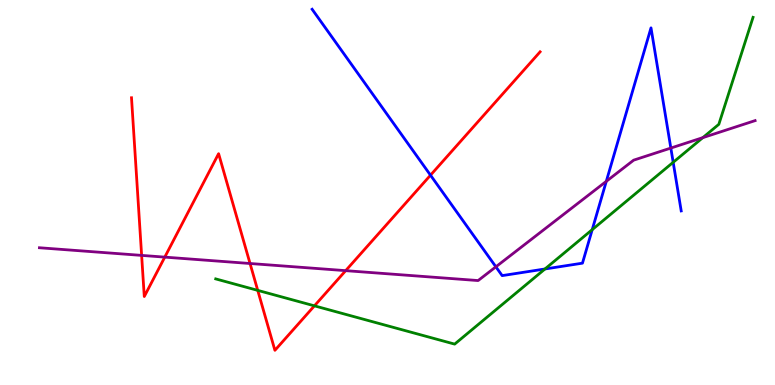[{'lines': ['blue', 'red'], 'intersections': [{'x': 5.55, 'y': 5.45}]}, {'lines': ['green', 'red'], 'intersections': [{'x': 3.33, 'y': 2.46}, {'x': 4.06, 'y': 2.06}]}, {'lines': ['purple', 'red'], 'intersections': [{'x': 1.83, 'y': 3.37}, {'x': 2.13, 'y': 3.32}, {'x': 3.23, 'y': 3.16}, {'x': 4.46, 'y': 2.97}]}, {'lines': ['blue', 'green'], 'intersections': [{'x': 7.03, 'y': 3.01}, {'x': 7.64, 'y': 4.03}, {'x': 8.69, 'y': 5.78}]}, {'lines': ['blue', 'purple'], 'intersections': [{'x': 6.4, 'y': 3.07}, {'x': 7.82, 'y': 5.29}, {'x': 8.66, 'y': 6.15}]}, {'lines': ['green', 'purple'], 'intersections': [{'x': 9.07, 'y': 6.42}]}]